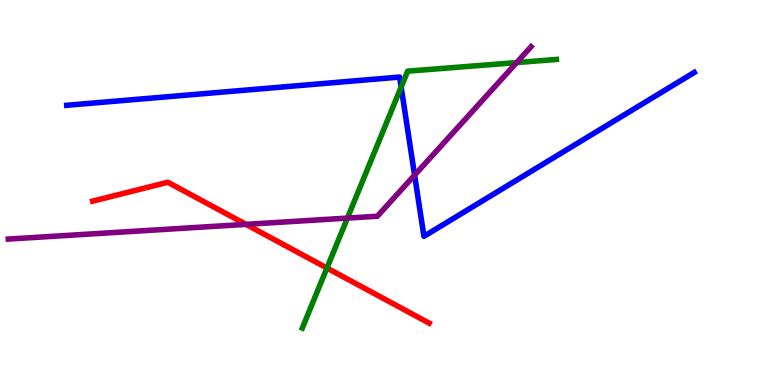[{'lines': ['blue', 'red'], 'intersections': []}, {'lines': ['green', 'red'], 'intersections': [{'x': 4.22, 'y': 3.04}]}, {'lines': ['purple', 'red'], 'intersections': [{'x': 3.17, 'y': 4.17}]}, {'lines': ['blue', 'green'], 'intersections': [{'x': 5.18, 'y': 7.74}]}, {'lines': ['blue', 'purple'], 'intersections': [{'x': 5.35, 'y': 5.45}]}, {'lines': ['green', 'purple'], 'intersections': [{'x': 4.48, 'y': 4.34}, {'x': 6.67, 'y': 8.37}]}]